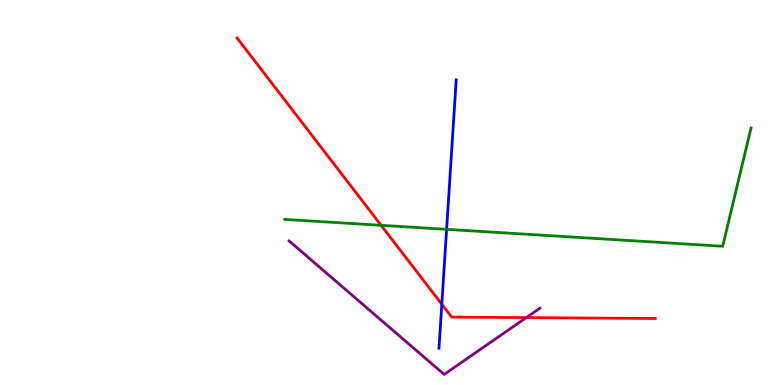[{'lines': ['blue', 'red'], 'intersections': [{'x': 5.7, 'y': 2.1}]}, {'lines': ['green', 'red'], 'intersections': [{'x': 4.92, 'y': 4.15}]}, {'lines': ['purple', 'red'], 'intersections': [{'x': 6.79, 'y': 1.75}]}, {'lines': ['blue', 'green'], 'intersections': [{'x': 5.76, 'y': 4.04}]}, {'lines': ['blue', 'purple'], 'intersections': []}, {'lines': ['green', 'purple'], 'intersections': []}]